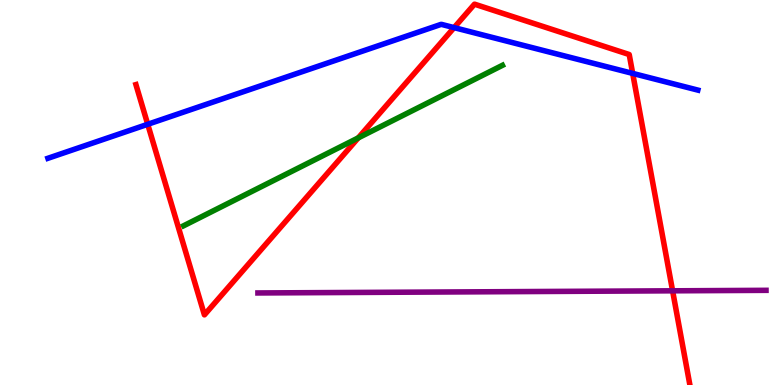[{'lines': ['blue', 'red'], 'intersections': [{'x': 1.91, 'y': 6.77}, {'x': 5.86, 'y': 9.28}, {'x': 8.16, 'y': 8.09}]}, {'lines': ['green', 'red'], 'intersections': [{'x': 4.62, 'y': 6.42}]}, {'lines': ['purple', 'red'], 'intersections': [{'x': 8.68, 'y': 2.45}]}, {'lines': ['blue', 'green'], 'intersections': []}, {'lines': ['blue', 'purple'], 'intersections': []}, {'lines': ['green', 'purple'], 'intersections': []}]